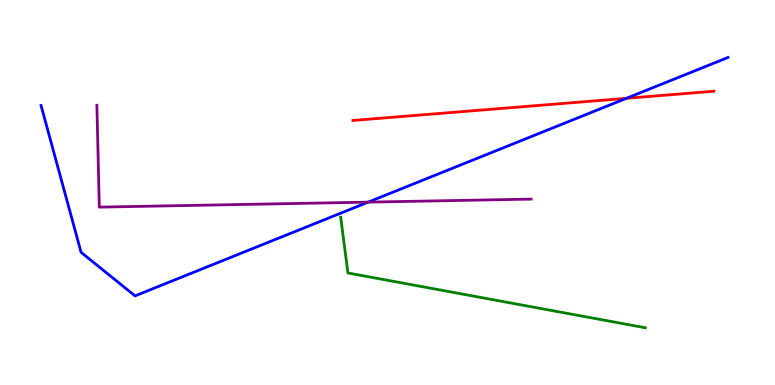[{'lines': ['blue', 'red'], 'intersections': [{'x': 8.08, 'y': 7.45}]}, {'lines': ['green', 'red'], 'intersections': []}, {'lines': ['purple', 'red'], 'intersections': []}, {'lines': ['blue', 'green'], 'intersections': []}, {'lines': ['blue', 'purple'], 'intersections': [{'x': 4.75, 'y': 4.75}]}, {'lines': ['green', 'purple'], 'intersections': []}]